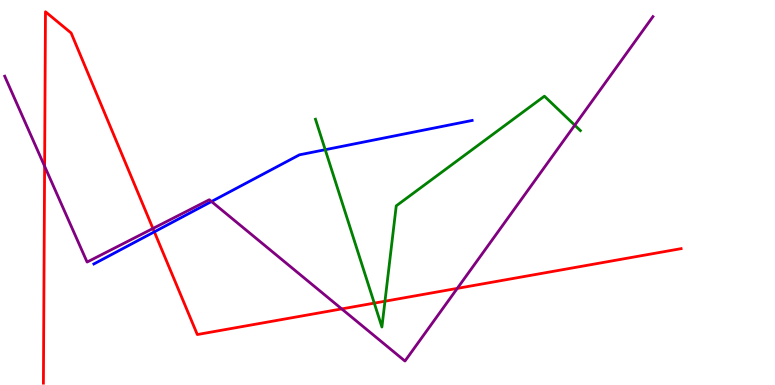[{'lines': ['blue', 'red'], 'intersections': [{'x': 1.99, 'y': 3.98}]}, {'lines': ['green', 'red'], 'intersections': [{'x': 4.83, 'y': 2.13}, {'x': 4.97, 'y': 2.18}]}, {'lines': ['purple', 'red'], 'intersections': [{'x': 0.576, 'y': 5.68}, {'x': 1.97, 'y': 4.07}, {'x': 4.41, 'y': 1.98}, {'x': 5.9, 'y': 2.51}]}, {'lines': ['blue', 'green'], 'intersections': [{'x': 4.2, 'y': 6.11}]}, {'lines': ['blue', 'purple'], 'intersections': [{'x': 2.73, 'y': 4.77}]}, {'lines': ['green', 'purple'], 'intersections': [{'x': 7.42, 'y': 6.75}]}]